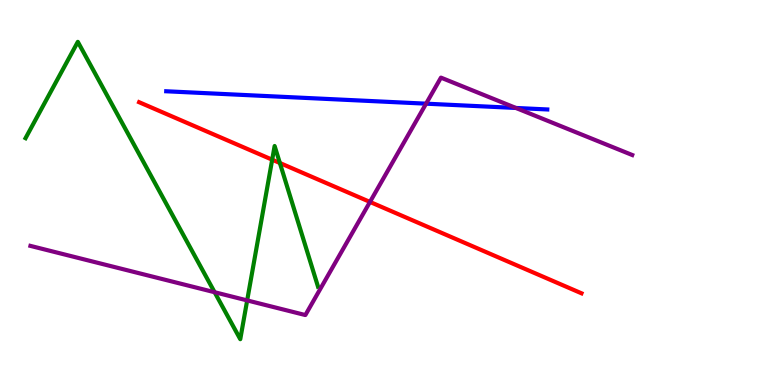[{'lines': ['blue', 'red'], 'intersections': []}, {'lines': ['green', 'red'], 'intersections': [{'x': 3.51, 'y': 5.85}, {'x': 3.61, 'y': 5.77}]}, {'lines': ['purple', 'red'], 'intersections': [{'x': 4.77, 'y': 4.76}]}, {'lines': ['blue', 'green'], 'intersections': []}, {'lines': ['blue', 'purple'], 'intersections': [{'x': 5.5, 'y': 7.31}, {'x': 6.66, 'y': 7.2}]}, {'lines': ['green', 'purple'], 'intersections': [{'x': 2.77, 'y': 2.41}, {'x': 3.19, 'y': 2.2}]}]